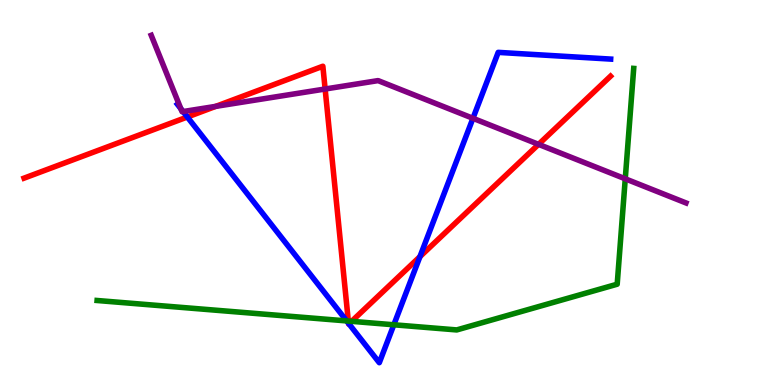[{'lines': ['blue', 'red'], 'intersections': [{'x': 2.42, 'y': 6.96}, {'x': 4.5, 'y': 1.6}, {'x': 4.5, 'y': 1.59}, {'x': 5.42, 'y': 3.33}]}, {'lines': ['green', 'red'], 'intersections': [{'x': 4.49, 'y': 1.66}, {'x': 4.54, 'y': 1.65}]}, {'lines': ['purple', 'red'], 'intersections': [{'x': 2.78, 'y': 7.24}, {'x': 4.2, 'y': 7.69}, {'x': 6.95, 'y': 6.25}]}, {'lines': ['blue', 'green'], 'intersections': [{'x': 4.47, 'y': 1.66}, {'x': 5.08, 'y': 1.56}]}, {'lines': ['blue', 'purple'], 'intersections': [{'x': 2.33, 'y': 7.18}, {'x': 2.36, 'y': 7.1}, {'x': 6.1, 'y': 6.93}]}, {'lines': ['green', 'purple'], 'intersections': [{'x': 8.07, 'y': 5.36}]}]